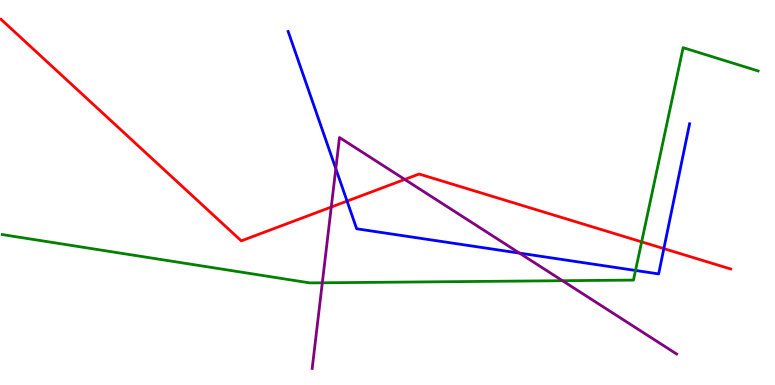[{'lines': ['blue', 'red'], 'intersections': [{'x': 4.48, 'y': 4.78}, {'x': 8.57, 'y': 3.54}]}, {'lines': ['green', 'red'], 'intersections': [{'x': 8.28, 'y': 3.72}]}, {'lines': ['purple', 'red'], 'intersections': [{'x': 4.27, 'y': 4.62}, {'x': 5.22, 'y': 5.34}]}, {'lines': ['blue', 'green'], 'intersections': [{'x': 8.2, 'y': 2.98}]}, {'lines': ['blue', 'purple'], 'intersections': [{'x': 4.33, 'y': 5.62}, {'x': 6.7, 'y': 3.43}]}, {'lines': ['green', 'purple'], 'intersections': [{'x': 4.16, 'y': 2.65}, {'x': 7.26, 'y': 2.71}]}]